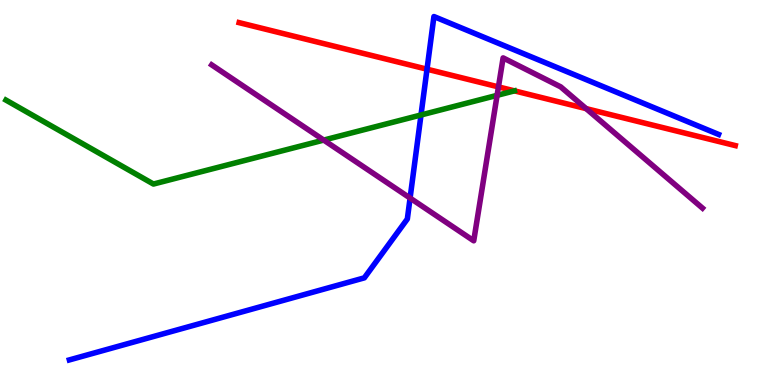[{'lines': ['blue', 'red'], 'intersections': [{'x': 5.51, 'y': 8.2}]}, {'lines': ['green', 'red'], 'intersections': []}, {'lines': ['purple', 'red'], 'intersections': [{'x': 6.43, 'y': 7.74}, {'x': 7.56, 'y': 7.18}]}, {'lines': ['blue', 'green'], 'intersections': [{'x': 5.43, 'y': 7.01}]}, {'lines': ['blue', 'purple'], 'intersections': [{'x': 5.29, 'y': 4.86}]}, {'lines': ['green', 'purple'], 'intersections': [{'x': 4.18, 'y': 6.36}, {'x': 6.41, 'y': 7.52}]}]